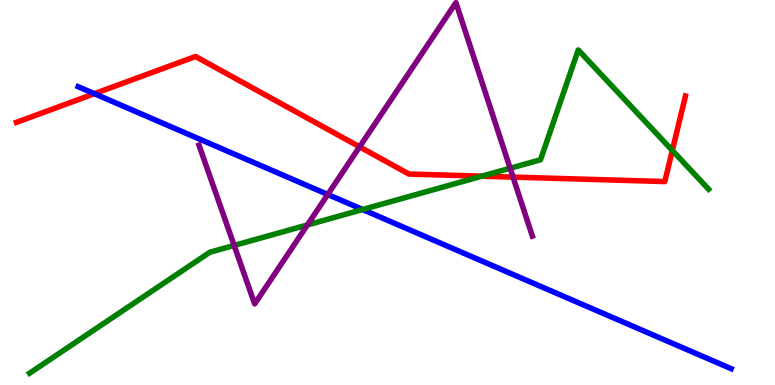[{'lines': ['blue', 'red'], 'intersections': [{'x': 1.22, 'y': 7.57}]}, {'lines': ['green', 'red'], 'intersections': [{'x': 6.22, 'y': 5.42}, {'x': 8.68, 'y': 6.09}]}, {'lines': ['purple', 'red'], 'intersections': [{'x': 4.64, 'y': 6.19}, {'x': 6.62, 'y': 5.4}]}, {'lines': ['blue', 'green'], 'intersections': [{'x': 4.68, 'y': 4.56}]}, {'lines': ['blue', 'purple'], 'intersections': [{'x': 4.23, 'y': 4.95}]}, {'lines': ['green', 'purple'], 'intersections': [{'x': 3.02, 'y': 3.62}, {'x': 3.97, 'y': 4.16}, {'x': 6.58, 'y': 5.63}]}]